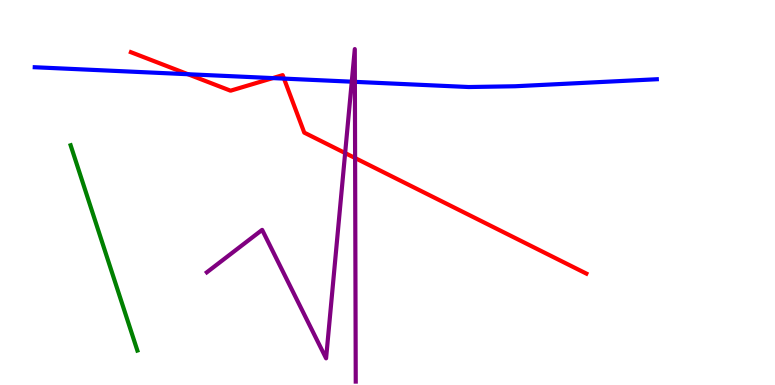[{'lines': ['blue', 'red'], 'intersections': [{'x': 2.43, 'y': 8.07}, {'x': 3.52, 'y': 7.97}, {'x': 3.66, 'y': 7.96}]}, {'lines': ['green', 'red'], 'intersections': []}, {'lines': ['purple', 'red'], 'intersections': [{'x': 4.45, 'y': 6.02}, {'x': 4.58, 'y': 5.9}]}, {'lines': ['blue', 'green'], 'intersections': []}, {'lines': ['blue', 'purple'], 'intersections': [{'x': 4.54, 'y': 7.88}, {'x': 4.58, 'y': 7.87}]}, {'lines': ['green', 'purple'], 'intersections': []}]